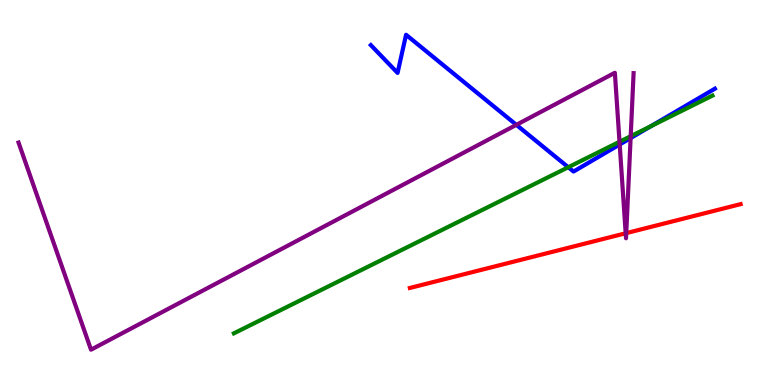[{'lines': ['blue', 'red'], 'intersections': []}, {'lines': ['green', 'red'], 'intersections': []}, {'lines': ['purple', 'red'], 'intersections': [{'x': 8.07, 'y': 3.94}, {'x': 8.08, 'y': 3.94}]}, {'lines': ['blue', 'green'], 'intersections': [{'x': 7.33, 'y': 5.66}, {'x': 8.4, 'y': 6.73}]}, {'lines': ['blue', 'purple'], 'intersections': [{'x': 6.66, 'y': 6.76}, {'x': 8.0, 'y': 6.25}, {'x': 8.14, 'y': 6.41}]}, {'lines': ['green', 'purple'], 'intersections': [{'x': 7.99, 'y': 6.32}, {'x': 8.14, 'y': 6.46}]}]